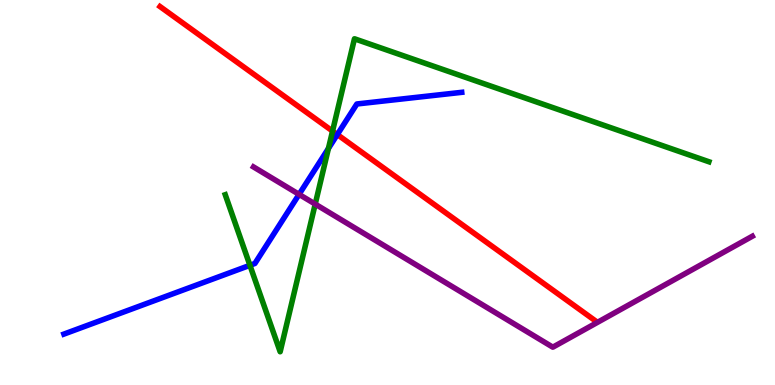[{'lines': ['blue', 'red'], 'intersections': [{'x': 4.35, 'y': 6.51}]}, {'lines': ['green', 'red'], 'intersections': [{'x': 4.29, 'y': 6.59}]}, {'lines': ['purple', 'red'], 'intersections': []}, {'lines': ['blue', 'green'], 'intersections': [{'x': 3.22, 'y': 3.11}, {'x': 4.24, 'y': 6.14}]}, {'lines': ['blue', 'purple'], 'intersections': [{'x': 3.86, 'y': 4.95}]}, {'lines': ['green', 'purple'], 'intersections': [{'x': 4.07, 'y': 4.7}]}]